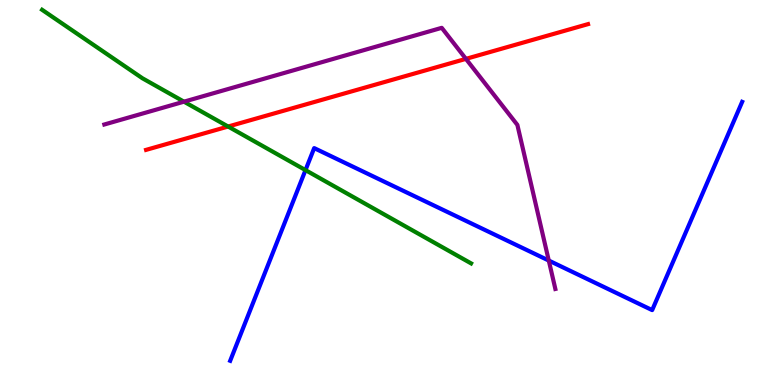[{'lines': ['blue', 'red'], 'intersections': []}, {'lines': ['green', 'red'], 'intersections': [{'x': 2.94, 'y': 6.71}]}, {'lines': ['purple', 'red'], 'intersections': [{'x': 6.01, 'y': 8.47}]}, {'lines': ['blue', 'green'], 'intersections': [{'x': 3.94, 'y': 5.58}]}, {'lines': ['blue', 'purple'], 'intersections': [{'x': 7.08, 'y': 3.23}]}, {'lines': ['green', 'purple'], 'intersections': [{'x': 2.37, 'y': 7.36}]}]